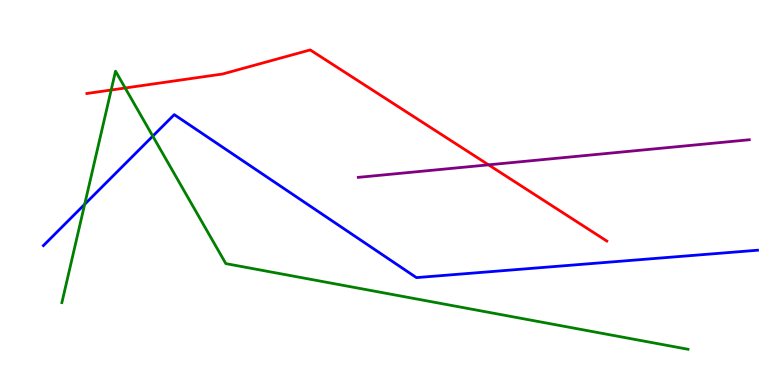[{'lines': ['blue', 'red'], 'intersections': []}, {'lines': ['green', 'red'], 'intersections': [{'x': 1.43, 'y': 7.66}, {'x': 1.62, 'y': 7.71}]}, {'lines': ['purple', 'red'], 'intersections': [{'x': 6.3, 'y': 5.72}]}, {'lines': ['blue', 'green'], 'intersections': [{'x': 1.09, 'y': 4.69}, {'x': 1.97, 'y': 6.46}]}, {'lines': ['blue', 'purple'], 'intersections': []}, {'lines': ['green', 'purple'], 'intersections': []}]